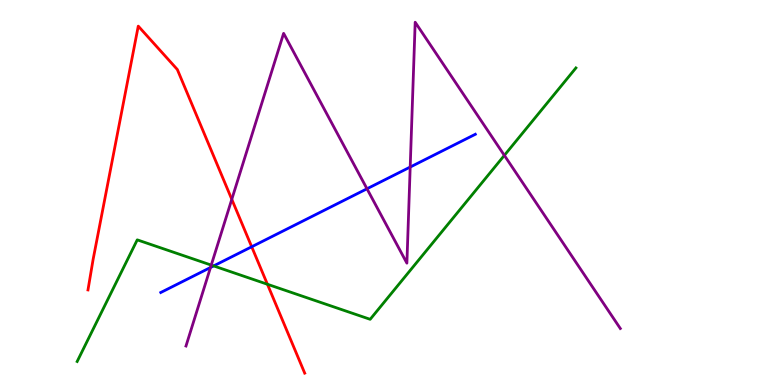[{'lines': ['blue', 'red'], 'intersections': [{'x': 3.25, 'y': 3.59}]}, {'lines': ['green', 'red'], 'intersections': [{'x': 3.45, 'y': 2.62}]}, {'lines': ['purple', 'red'], 'intersections': [{'x': 2.99, 'y': 4.82}]}, {'lines': ['blue', 'green'], 'intersections': [{'x': 2.76, 'y': 3.09}]}, {'lines': ['blue', 'purple'], 'intersections': [{'x': 2.72, 'y': 3.05}, {'x': 4.74, 'y': 5.1}, {'x': 5.29, 'y': 5.66}]}, {'lines': ['green', 'purple'], 'intersections': [{'x': 2.73, 'y': 3.11}, {'x': 6.51, 'y': 5.96}]}]